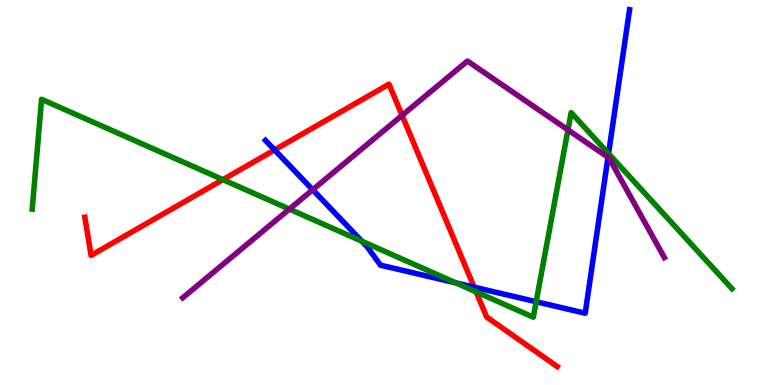[{'lines': ['blue', 'red'], 'intersections': [{'x': 3.54, 'y': 6.11}, {'x': 6.12, 'y': 2.54}]}, {'lines': ['green', 'red'], 'intersections': [{'x': 2.88, 'y': 5.33}, {'x': 6.14, 'y': 2.42}]}, {'lines': ['purple', 'red'], 'intersections': [{'x': 5.19, 'y': 7.0}]}, {'lines': ['blue', 'green'], 'intersections': [{'x': 4.67, 'y': 3.73}, {'x': 5.88, 'y': 2.65}, {'x': 6.92, 'y': 2.16}, {'x': 7.85, 'y': 6.01}]}, {'lines': ['blue', 'purple'], 'intersections': [{'x': 4.03, 'y': 5.07}, {'x': 7.85, 'y': 5.91}]}, {'lines': ['green', 'purple'], 'intersections': [{'x': 3.73, 'y': 4.57}, {'x': 7.33, 'y': 6.63}]}]